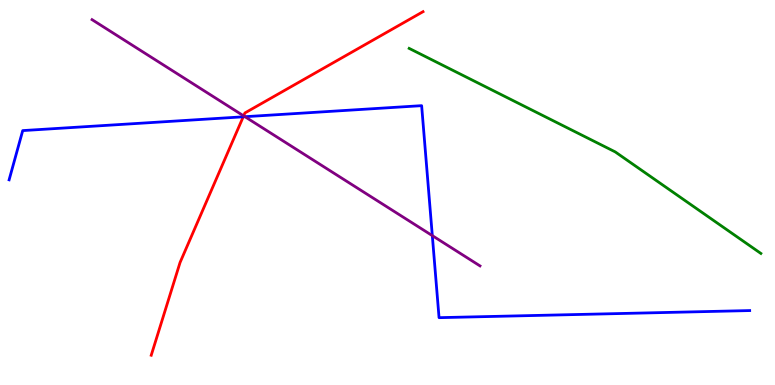[{'lines': ['blue', 'red'], 'intersections': [{'x': 3.14, 'y': 6.97}]}, {'lines': ['green', 'red'], 'intersections': []}, {'lines': ['purple', 'red'], 'intersections': [{'x': 3.14, 'y': 6.99}]}, {'lines': ['blue', 'green'], 'intersections': []}, {'lines': ['blue', 'purple'], 'intersections': [{'x': 3.16, 'y': 6.97}, {'x': 5.58, 'y': 3.88}]}, {'lines': ['green', 'purple'], 'intersections': []}]